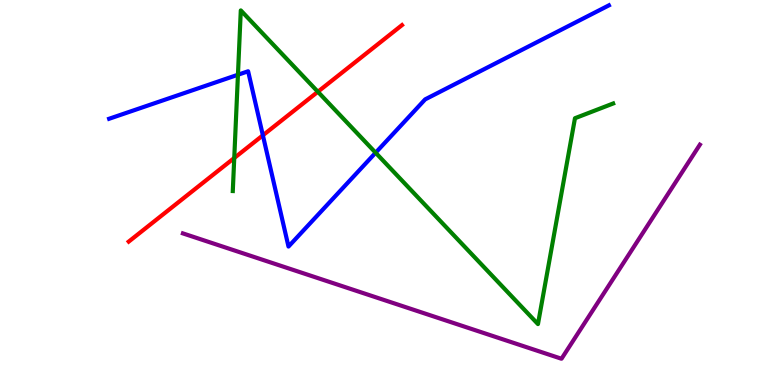[{'lines': ['blue', 'red'], 'intersections': [{'x': 3.39, 'y': 6.49}]}, {'lines': ['green', 'red'], 'intersections': [{'x': 3.02, 'y': 5.9}, {'x': 4.1, 'y': 7.62}]}, {'lines': ['purple', 'red'], 'intersections': []}, {'lines': ['blue', 'green'], 'intersections': [{'x': 3.07, 'y': 8.06}, {'x': 4.85, 'y': 6.03}]}, {'lines': ['blue', 'purple'], 'intersections': []}, {'lines': ['green', 'purple'], 'intersections': []}]